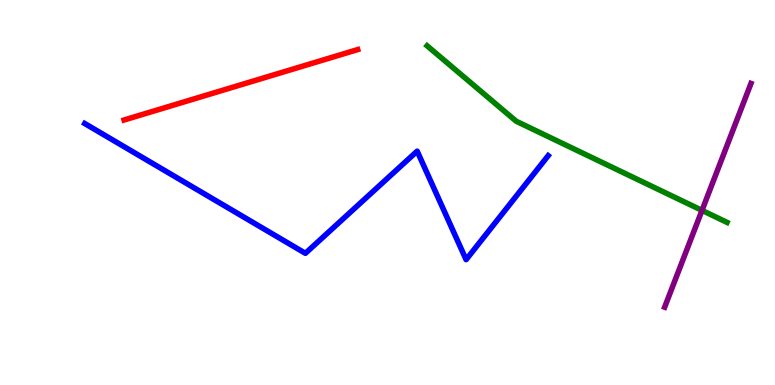[{'lines': ['blue', 'red'], 'intersections': []}, {'lines': ['green', 'red'], 'intersections': []}, {'lines': ['purple', 'red'], 'intersections': []}, {'lines': ['blue', 'green'], 'intersections': []}, {'lines': ['blue', 'purple'], 'intersections': []}, {'lines': ['green', 'purple'], 'intersections': [{'x': 9.06, 'y': 4.54}]}]